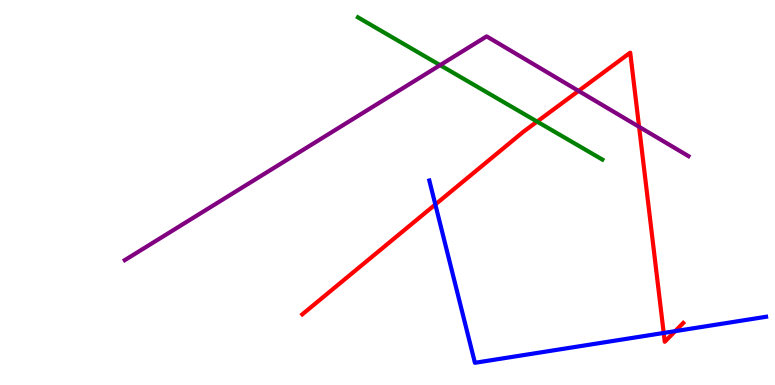[{'lines': ['blue', 'red'], 'intersections': [{'x': 5.62, 'y': 4.69}, {'x': 8.56, 'y': 1.35}, {'x': 8.71, 'y': 1.4}]}, {'lines': ['green', 'red'], 'intersections': [{'x': 6.93, 'y': 6.84}]}, {'lines': ['purple', 'red'], 'intersections': [{'x': 7.47, 'y': 7.64}, {'x': 8.25, 'y': 6.71}]}, {'lines': ['blue', 'green'], 'intersections': []}, {'lines': ['blue', 'purple'], 'intersections': []}, {'lines': ['green', 'purple'], 'intersections': [{'x': 5.68, 'y': 8.31}]}]